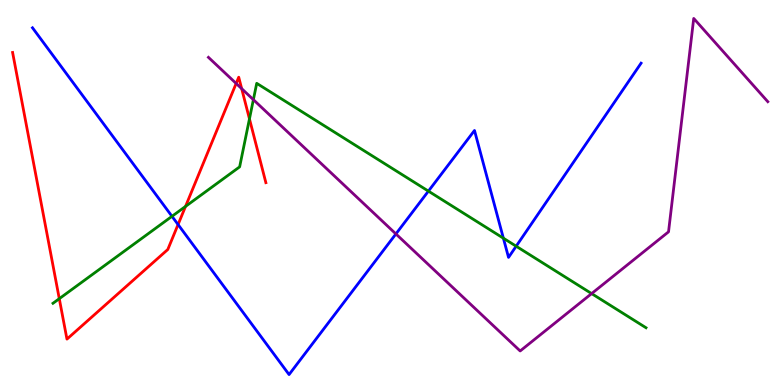[{'lines': ['blue', 'red'], 'intersections': [{'x': 2.3, 'y': 4.17}]}, {'lines': ['green', 'red'], 'intersections': [{'x': 0.765, 'y': 2.24}, {'x': 2.39, 'y': 4.64}, {'x': 3.22, 'y': 6.91}]}, {'lines': ['purple', 'red'], 'intersections': [{'x': 3.05, 'y': 7.83}, {'x': 3.12, 'y': 7.7}]}, {'lines': ['blue', 'green'], 'intersections': [{'x': 2.22, 'y': 4.38}, {'x': 5.53, 'y': 5.04}, {'x': 6.5, 'y': 3.81}, {'x': 6.66, 'y': 3.6}]}, {'lines': ['blue', 'purple'], 'intersections': [{'x': 5.11, 'y': 3.92}]}, {'lines': ['green', 'purple'], 'intersections': [{'x': 3.27, 'y': 7.41}, {'x': 7.63, 'y': 2.37}]}]